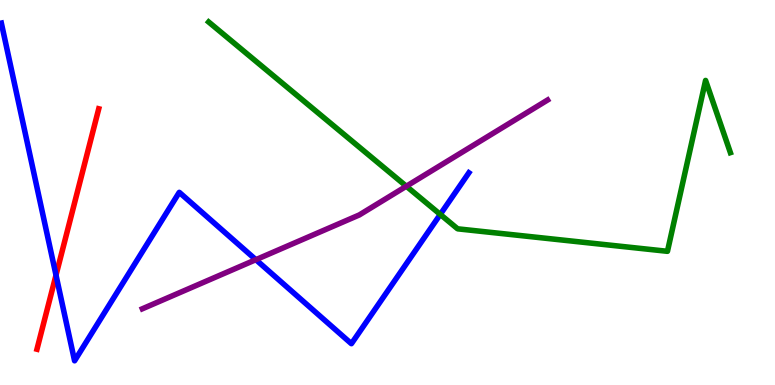[{'lines': ['blue', 'red'], 'intersections': [{'x': 0.723, 'y': 2.85}]}, {'lines': ['green', 'red'], 'intersections': []}, {'lines': ['purple', 'red'], 'intersections': []}, {'lines': ['blue', 'green'], 'intersections': [{'x': 5.68, 'y': 4.43}]}, {'lines': ['blue', 'purple'], 'intersections': [{'x': 3.3, 'y': 3.25}]}, {'lines': ['green', 'purple'], 'intersections': [{'x': 5.24, 'y': 5.16}]}]